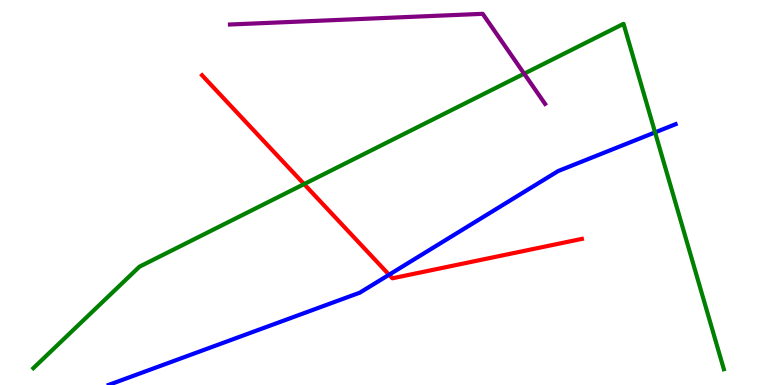[{'lines': ['blue', 'red'], 'intersections': [{'x': 5.02, 'y': 2.86}]}, {'lines': ['green', 'red'], 'intersections': [{'x': 3.92, 'y': 5.22}]}, {'lines': ['purple', 'red'], 'intersections': []}, {'lines': ['blue', 'green'], 'intersections': [{'x': 8.45, 'y': 6.56}]}, {'lines': ['blue', 'purple'], 'intersections': []}, {'lines': ['green', 'purple'], 'intersections': [{'x': 6.76, 'y': 8.09}]}]